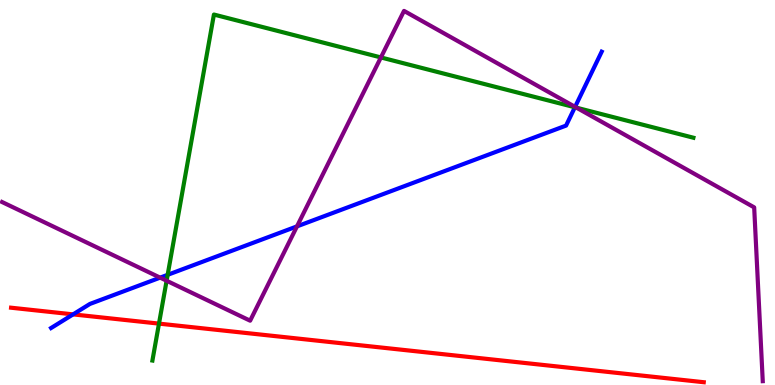[{'lines': ['blue', 'red'], 'intersections': [{'x': 0.943, 'y': 1.83}]}, {'lines': ['green', 'red'], 'intersections': [{'x': 2.05, 'y': 1.59}]}, {'lines': ['purple', 'red'], 'intersections': []}, {'lines': ['blue', 'green'], 'intersections': [{'x': 2.16, 'y': 2.86}, {'x': 7.42, 'y': 7.21}]}, {'lines': ['blue', 'purple'], 'intersections': [{'x': 2.07, 'y': 2.79}, {'x': 3.83, 'y': 4.12}, {'x': 7.42, 'y': 7.22}]}, {'lines': ['green', 'purple'], 'intersections': [{'x': 2.15, 'y': 2.71}, {'x': 4.91, 'y': 8.51}, {'x': 7.44, 'y': 7.2}]}]